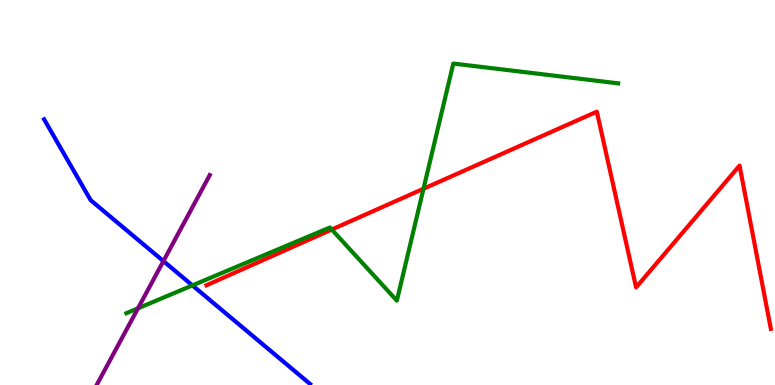[{'lines': ['blue', 'red'], 'intersections': []}, {'lines': ['green', 'red'], 'intersections': [{'x': 4.28, 'y': 4.04}, {'x': 5.46, 'y': 5.1}]}, {'lines': ['purple', 'red'], 'intersections': []}, {'lines': ['blue', 'green'], 'intersections': [{'x': 2.48, 'y': 2.59}]}, {'lines': ['blue', 'purple'], 'intersections': [{'x': 2.11, 'y': 3.22}]}, {'lines': ['green', 'purple'], 'intersections': [{'x': 1.78, 'y': 1.99}]}]